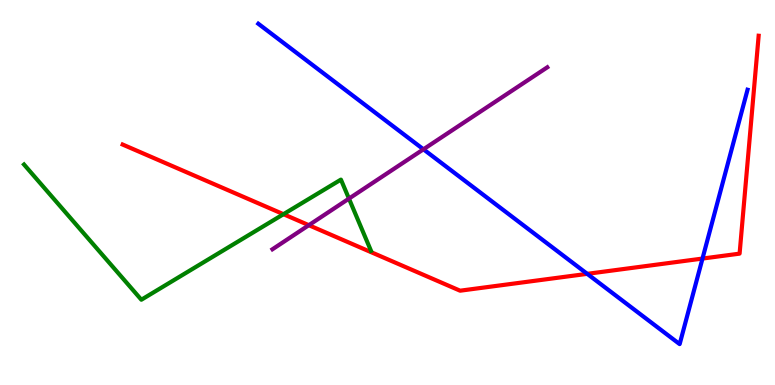[{'lines': ['blue', 'red'], 'intersections': [{'x': 7.58, 'y': 2.89}, {'x': 9.06, 'y': 3.28}]}, {'lines': ['green', 'red'], 'intersections': [{'x': 3.66, 'y': 4.44}]}, {'lines': ['purple', 'red'], 'intersections': [{'x': 3.98, 'y': 4.15}]}, {'lines': ['blue', 'green'], 'intersections': []}, {'lines': ['blue', 'purple'], 'intersections': [{'x': 5.46, 'y': 6.12}]}, {'lines': ['green', 'purple'], 'intersections': [{'x': 4.5, 'y': 4.84}]}]